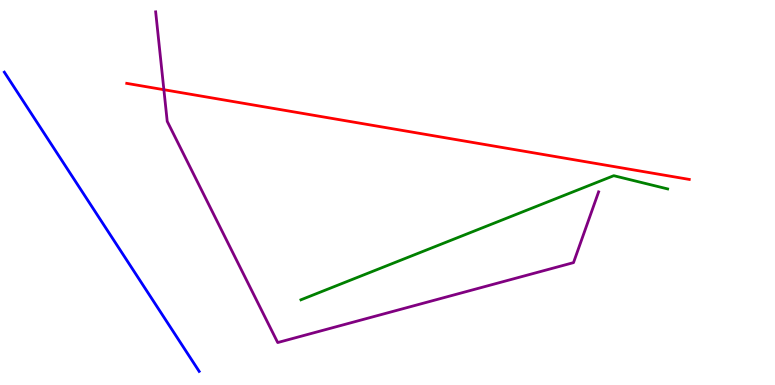[{'lines': ['blue', 'red'], 'intersections': []}, {'lines': ['green', 'red'], 'intersections': []}, {'lines': ['purple', 'red'], 'intersections': [{'x': 2.11, 'y': 7.67}]}, {'lines': ['blue', 'green'], 'intersections': []}, {'lines': ['blue', 'purple'], 'intersections': []}, {'lines': ['green', 'purple'], 'intersections': []}]